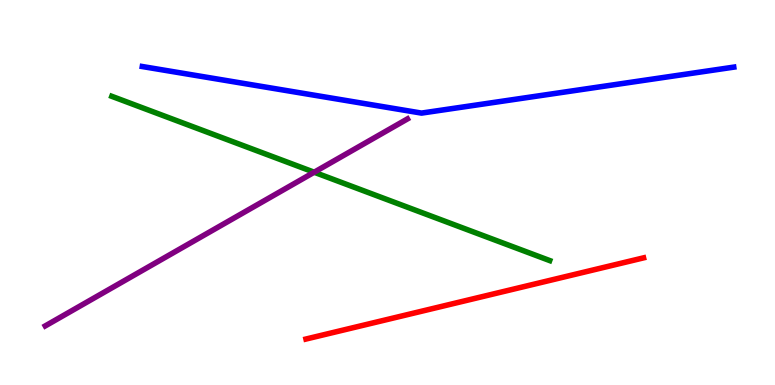[{'lines': ['blue', 'red'], 'intersections': []}, {'lines': ['green', 'red'], 'intersections': []}, {'lines': ['purple', 'red'], 'intersections': []}, {'lines': ['blue', 'green'], 'intersections': []}, {'lines': ['blue', 'purple'], 'intersections': []}, {'lines': ['green', 'purple'], 'intersections': [{'x': 4.05, 'y': 5.53}]}]